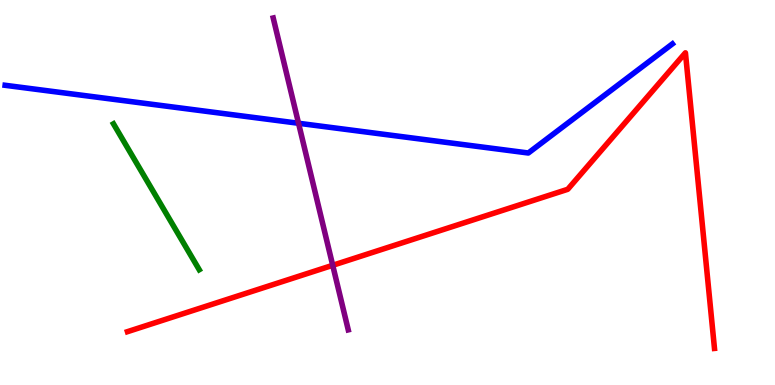[{'lines': ['blue', 'red'], 'intersections': []}, {'lines': ['green', 'red'], 'intersections': []}, {'lines': ['purple', 'red'], 'intersections': [{'x': 4.29, 'y': 3.11}]}, {'lines': ['blue', 'green'], 'intersections': []}, {'lines': ['blue', 'purple'], 'intersections': [{'x': 3.85, 'y': 6.8}]}, {'lines': ['green', 'purple'], 'intersections': []}]